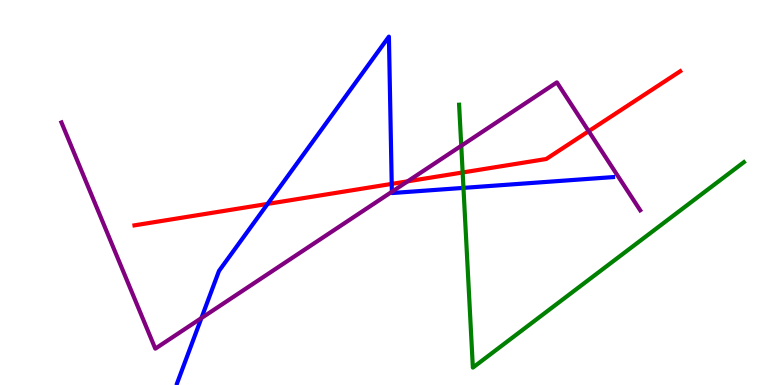[{'lines': ['blue', 'red'], 'intersections': [{'x': 3.45, 'y': 4.7}, {'x': 5.05, 'y': 5.22}]}, {'lines': ['green', 'red'], 'intersections': [{'x': 5.97, 'y': 5.52}]}, {'lines': ['purple', 'red'], 'intersections': [{'x': 5.26, 'y': 5.29}, {'x': 7.6, 'y': 6.59}]}, {'lines': ['blue', 'green'], 'intersections': [{'x': 5.98, 'y': 5.12}]}, {'lines': ['blue', 'purple'], 'intersections': [{'x': 2.6, 'y': 1.74}, {'x': 5.06, 'y': 5.02}]}, {'lines': ['green', 'purple'], 'intersections': [{'x': 5.95, 'y': 6.21}]}]